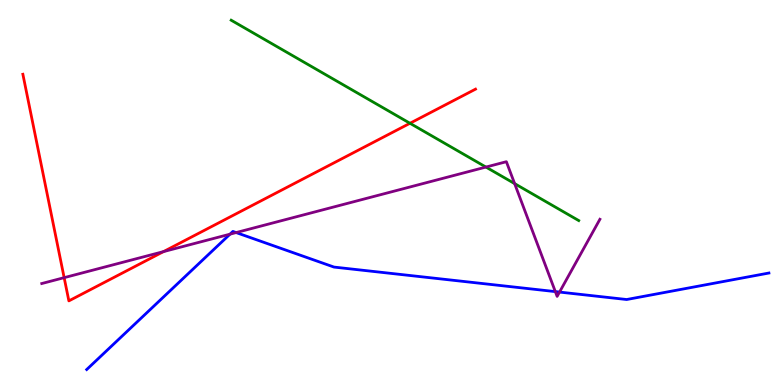[{'lines': ['blue', 'red'], 'intersections': []}, {'lines': ['green', 'red'], 'intersections': [{'x': 5.29, 'y': 6.8}]}, {'lines': ['purple', 'red'], 'intersections': [{'x': 0.828, 'y': 2.79}, {'x': 2.11, 'y': 3.46}]}, {'lines': ['blue', 'green'], 'intersections': []}, {'lines': ['blue', 'purple'], 'intersections': [{'x': 2.97, 'y': 3.92}, {'x': 3.05, 'y': 3.96}, {'x': 7.17, 'y': 2.43}, {'x': 7.22, 'y': 2.41}]}, {'lines': ['green', 'purple'], 'intersections': [{'x': 6.27, 'y': 5.66}, {'x': 6.64, 'y': 5.23}]}]